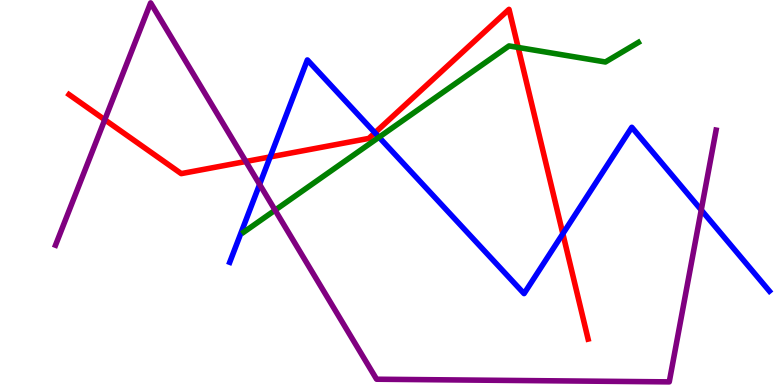[{'lines': ['blue', 'red'], 'intersections': [{'x': 3.49, 'y': 5.92}, {'x': 4.84, 'y': 6.55}, {'x': 7.26, 'y': 3.93}]}, {'lines': ['green', 'red'], 'intersections': [{'x': 6.69, 'y': 8.77}]}, {'lines': ['purple', 'red'], 'intersections': [{'x': 1.35, 'y': 6.89}, {'x': 3.17, 'y': 5.81}]}, {'lines': ['blue', 'green'], 'intersections': [{'x': 4.89, 'y': 6.44}]}, {'lines': ['blue', 'purple'], 'intersections': [{'x': 3.35, 'y': 5.21}, {'x': 9.05, 'y': 4.55}]}, {'lines': ['green', 'purple'], 'intersections': [{'x': 3.55, 'y': 4.54}]}]